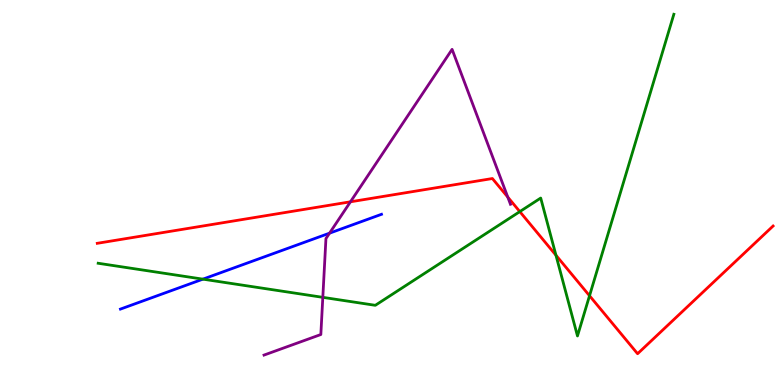[{'lines': ['blue', 'red'], 'intersections': []}, {'lines': ['green', 'red'], 'intersections': [{'x': 6.71, 'y': 4.5}, {'x': 7.17, 'y': 3.37}, {'x': 7.61, 'y': 2.32}]}, {'lines': ['purple', 'red'], 'intersections': [{'x': 4.52, 'y': 4.76}, {'x': 6.55, 'y': 4.88}]}, {'lines': ['blue', 'green'], 'intersections': [{'x': 2.62, 'y': 2.75}]}, {'lines': ['blue', 'purple'], 'intersections': [{'x': 4.25, 'y': 3.94}]}, {'lines': ['green', 'purple'], 'intersections': [{'x': 4.17, 'y': 2.28}]}]